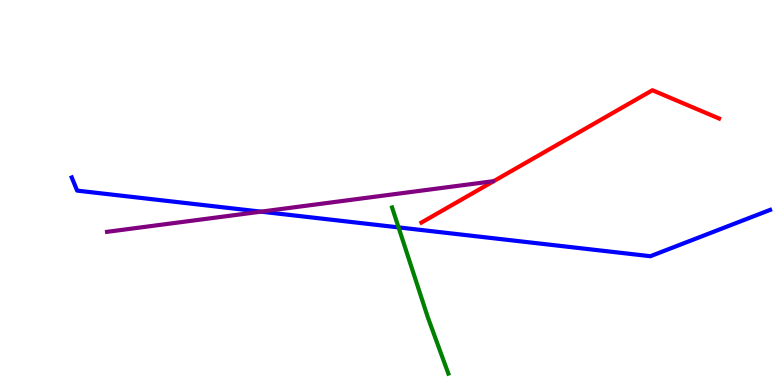[{'lines': ['blue', 'red'], 'intersections': []}, {'lines': ['green', 'red'], 'intersections': []}, {'lines': ['purple', 'red'], 'intersections': []}, {'lines': ['blue', 'green'], 'intersections': [{'x': 5.14, 'y': 4.09}]}, {'lines': ['blue', 'purple'], 'intersections': [{'x': 3.37, 'y': 4.5}]}, {'lines': ['green', 'purple'], 'intersections': []}]